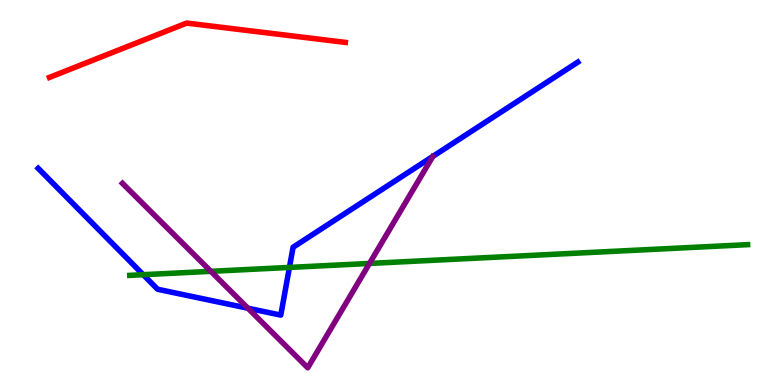[{'lines': ['blue', 'red'], 'intersections': []}, {'lines': ['green', 'red'], 'intersections': []}, {'lines': ['purple', 'red'], 'intersections': []}, {'lines': ['blue', 'green'], 'intersections': [{'x': 1.85, 'y': 2.87}, {'x': 3.73, 'y': 3.05}]}, {'lines': ['blue', 'purple'], 'intersections': [{'x': 3.2, 'y': 1.99}]}, {'lines': ['green', 'purple'], 'intersections': [{'x': 2.72, 'y': 2.95}, {'x': 4.77, 'y': 3.16}]}]